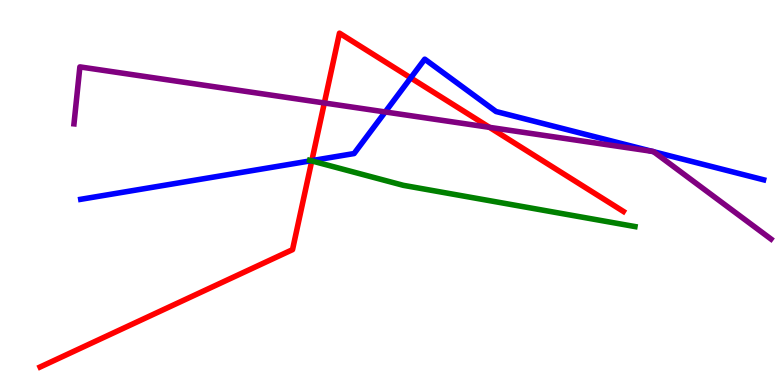[{'lines': ['blue', 'red'], 'intersections': [{'x': 4.02, 'y': 5.83}, {'x': 5.3, 'y': 7.98}]}, {'lines': ['green', 'red'], 'intersections': [{'x': 4.02, 'y': 5.82}]}, {'lines': ['purple', 'red'], 'intersections': [{'x': 4.19, 'y': 7.33}, {'x': 6.32, 'y': 6.69}]}, {'lines': ['blue', 'green'], 'intersections': [{'x': 4.01, 'y': 5.82}]}, {'lines': ['blue', 'purple'], 'intersections': [{'x': 4.97, 'y': 7.09}, {'x': 8.41, 'y': 6.07}, {'x': 8.43, 'y': 6.06}]}, {'lines': ['green', 'purple'], 'intersections': []}]